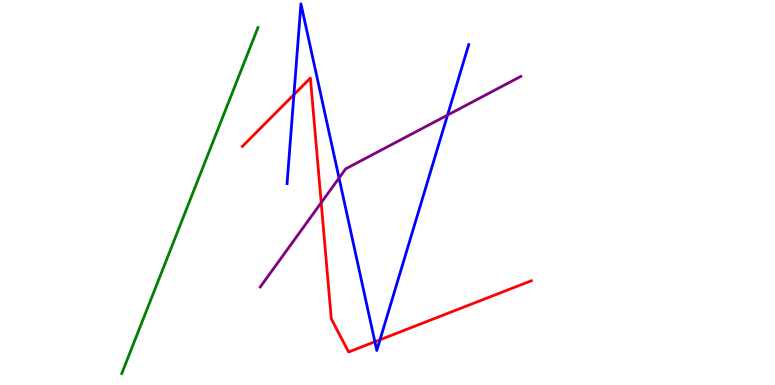[{'lines': ['blue', 'red'], 'intersections': [{'x': 3.79, 'y': 7.54}, {'x': 4.84, 'y': 1.12}, {'x': 4.9, 'y': 1.18}]}, {'lines': ['green', 'red'], 'intersections': []}, {'lines': ['purple', 'red'], 'intersections': [{'x': 4.14, 'y': 4.74}]}, {'lines': ['blue', 'green'], 'intersections': []}, {'lines': ['blue', 'purple'], 'intersections': [{'x': 4.37, 'y': 5.38}, {'x': 5.77, 'y': 7.01}]}, {'lines': ['green', 'purple'], 'intersections': []}]